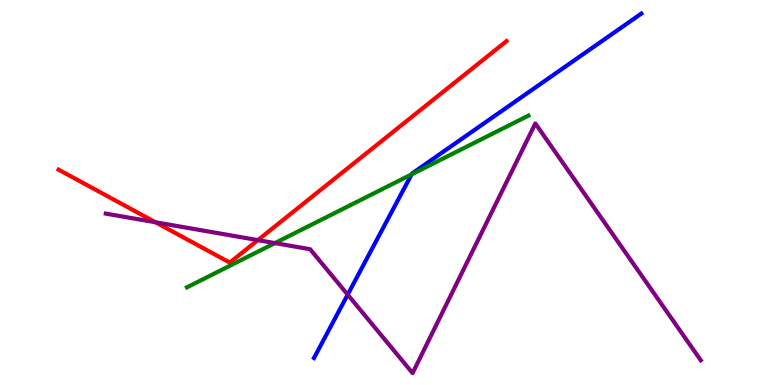[{'lines': ['blue', 'red'], 'intersections': []}, {'lines': ['green', 'red'], 'intersections': []}, {'lines': ['purple', 'red'], 'intersections': [{'x': 2.01, 'y': 4.23}, {'x': 3.33, 'y': 3.76}]}, {'lines': ['blue', 'green'], 'intersections': [{'x': 5.31, 'y': 5.47}]}, {'lines': ['blue', 'purple'], 'intersections': [{'x': 4.49, 'y': 2.35}]}, {'lines': ['green', 'purple'], 'intersections': [{'x': 3.55, 'y': 3.69}]}]